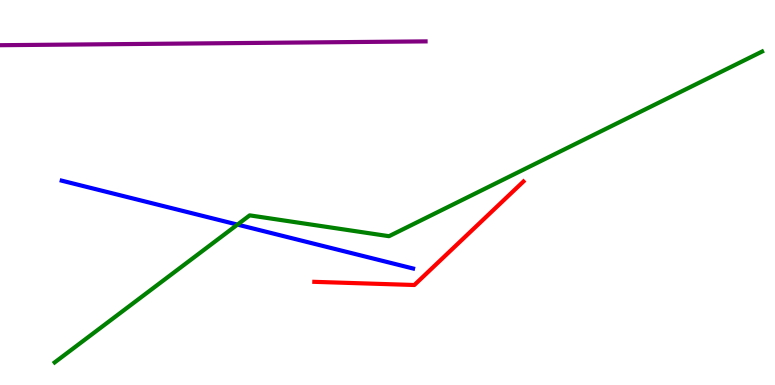[{'lines': ['blue', 'red'], 'intersections': []}, {'lines': ['green', 'red'], 'intersections': []}, {'lines': ['purple', 'red'], 'intersections': []}, {'lines': ['blue', 'green'], 'intersections': [{'x': 3.06, 'y': 4.17}]}, {'lines': ['blue', 'purple'], 'intersections': []}, {'lines': ['green', 'purple'], 'intersections': []}]